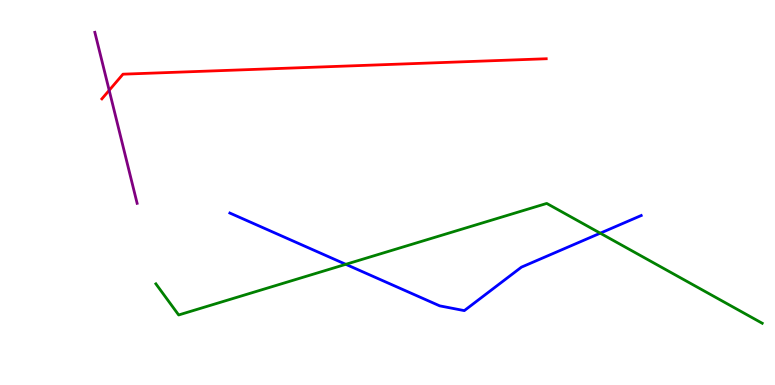[{'lines': ['blue', 'red'], 'intersections': []}, {'lines': ['green', 'red'], 'intersections': []}, {'lines': ['purple', 'red'], 'intersections': [{'x': 1.41, 'y': 7.65}]}, {'lines': ['blue', 'green'], 'intersections': [{'x': 4.46, 'y': 3.13}, {'x': 7.74, 'y': 3.94}]}, {'lines': ['blue', 'purple'], 'intersections': []}, {'lines': ['green', 'purple'], 'intersections': []}]